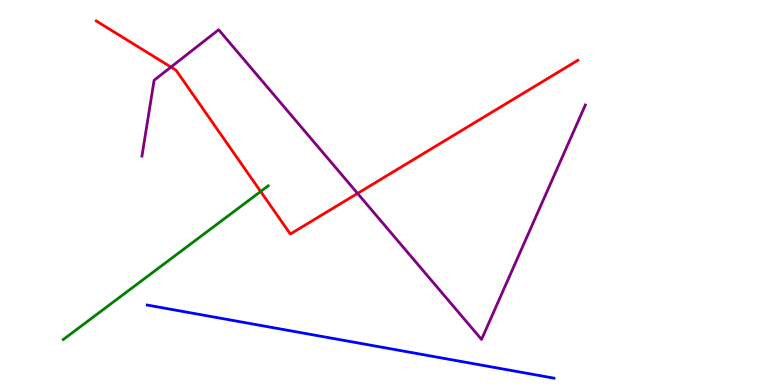[{'lines': ['blue', 'red'], 'intersections': []}, {'lines': ['green', 'red'], 'intersections': [{'x': 3.36, 'y': 5.03}]}, {'lines': ['purple', 'red'], 'intersections': [{'x': 2.21, 'y': 8.26}, {'x': 4.61, 'y': 4.98}]}, {'lines': ['blue', 'green'], 'intersections': []}, {'lines': ['blue', 'purple'], 'intersections': []}, {'lines': ['green', 'purple'], 'intersections': []}]